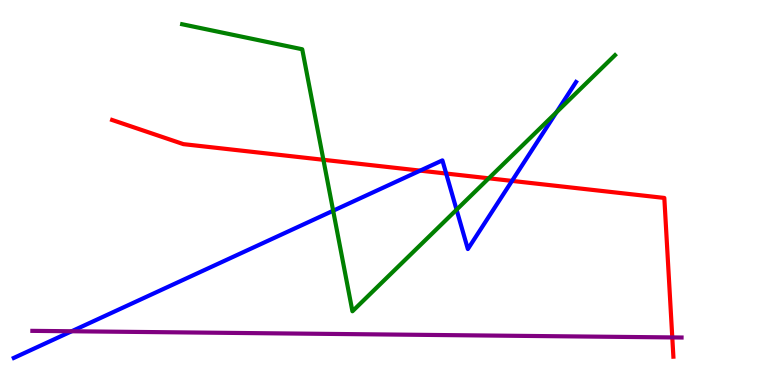[{'lines': ['blue', 'red'], 'intersections': [{'x': 5.42, 'y': 5.57}, {'x': 5.76, 'y': 5.49}, {'x': 6.61, 'y': 5.3}]}, {'lines': ['green', 'red'], 'intersections': [{'x': 4.17, 'y': 5.85}, {'x': 6.31, 'y': 5.37}]}, {'lines': ['purple', 'red'], 'intersections': [{'x': 8.67, 'y': 1.24}]}, {'lines': ['blue', 'green'], 'intersections': [{'x': 4.3, 'y': 4.53}, {'x': 5.89, 'y': 4.55}, {'x': 7.18, 'y': 7.08}]}, {'lines': ['blue', 'purple'], 'intersections': [{'x': 0.925, 'y': 1.4}]}, {'lines': ['green', 'purple'], 'intersections': []}]